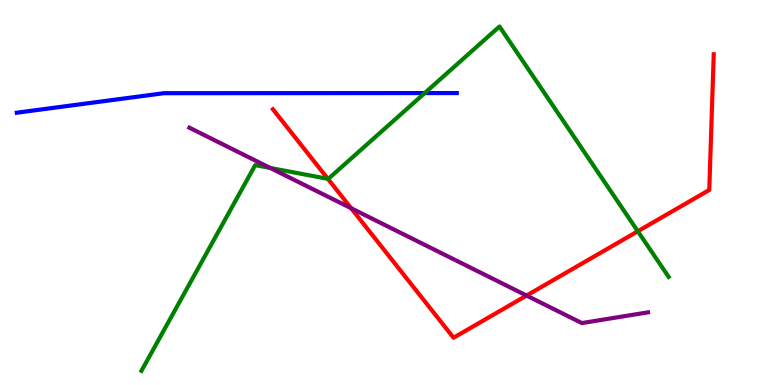[{'lines': ['blue', 'red'], 'intersections': []}, {'lines': ['green', 'red'], 'intersections': [{'x': 4.23, 'y': 5.36}, {'x': 8.23, 'y': 3.99}]}, {'lines': ['purple', 'red'], 'intersections': [{'x': 4.53, 'y': 4.59}, {'x': 6.79, 'y': 2.32}]}, {'lines': ['blue', 'green'], 'intersections': [{'x': 5.48, 'y': 7.58}]}, {'lines': ['blue', 'purple'], 'intersections': []}, {'lines': ['green', 'purple'], 'intersections': [{'x': 3.49, 'y': 5.64}]}]